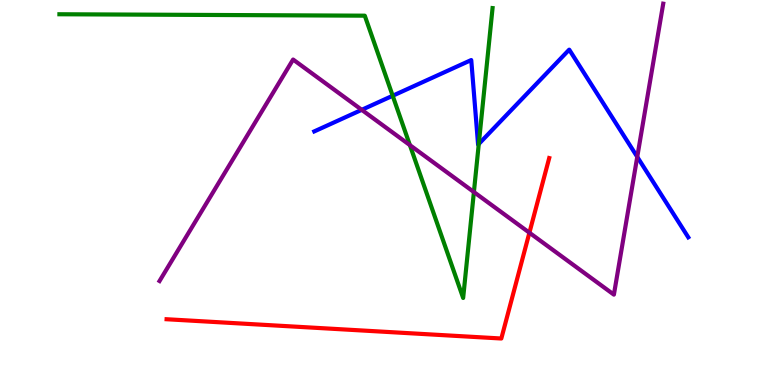[{'lines': ['blue', 'red'], 'intersections': []}, {'lines': ['green', 'red'], 'intersections': []}, {'lines': ['purple', 'red'], 'intersections': [{'x': 6.83, 'y': 3.96}]}, {'lines': ['blue', 'green'], 'intersections': [{'x': 5.07, 'y': 7.51}, {'x': 6.18, 'y': 6.26}]}, {'lines': ['blue', 'purple'], 'intersections': [{'x': 4.67, 'y': 7.15}, {'x': 8.22, 'y': 5.93}]}, {'lines': ['green', 'purple'], 'intersections': [{'x': 5.29, 'y': 6.23}, {'x': 6.11, 'y': 5.01}]}]